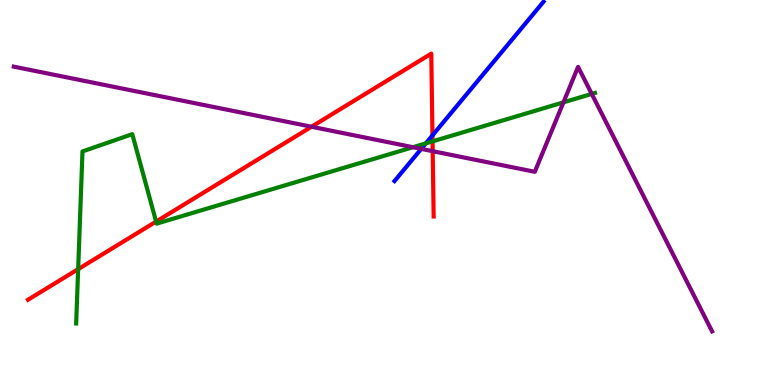[{'lines': ['blue', 'red'], 'intersections': [{'x': 5.58, 'y': 6.48}]}, {'lines': ['green', 'red'], 'intersections': [{'x': 1.01, 'y': 3.01}, {'x': 2.01, 'y': 4.24}, {'x': 5.58, 'y': 6.33}]}, {'lines': ['purple', 'red'], 'intersections': [{'x': 4.02, 'y': 6.71}, {'x': 5.58, 'y': 6.07}]}, {'lines': ['blue', 'green'], 'intersections': [{'x': 5.49, 'y': 6.28}]}, {'lines': ['blue', 'purple'], 'intersections': [{'x': 5.44, 'y': 6.13}]}, {'lines': ['green', 'purple'], 'intersections': [{'x': 5.33, 'y': 6.18}, {'x': 7.27, 'y': 7.34}, {'x': 7.64, 'y': 7.56}]}]